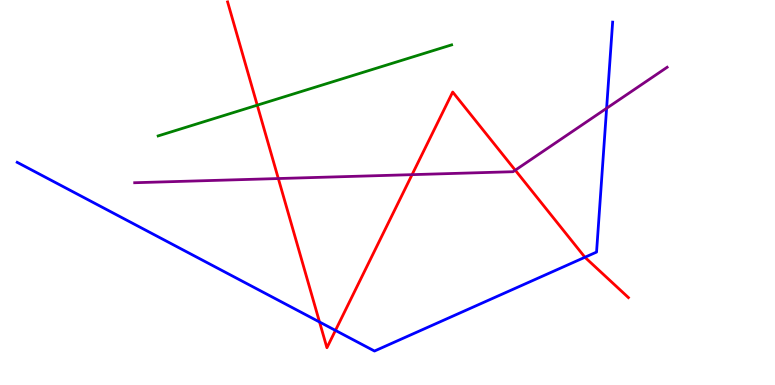[{'lines': ['blue', 'red'], 'intersections': [{'x': 4.12, 'y': 1.64}, {'x': 4.33, 'y': 1.42}, {'x': 7.55, 'y': 3.32}]}, {'lines': ['green', 'red'], 'intersections': [{'x': 3.32, 'y': 7.27}]}, {'lines': ['purple', 'red'], 'intersections': [{'x': 3.59, 'y': 5.36}, {'x': 5.32, 'y': 5.46}, {'x': 6.65, 'y': 5.58}]}, {'lines': ['blue', 'green'], 'intersections': []}, {'lines': ['blue', 'purple'], 'intersections': [{'x': 7.83, 'y': 7.19}]}, {'lines': ['green', 'purple'], 'intersections': []}]